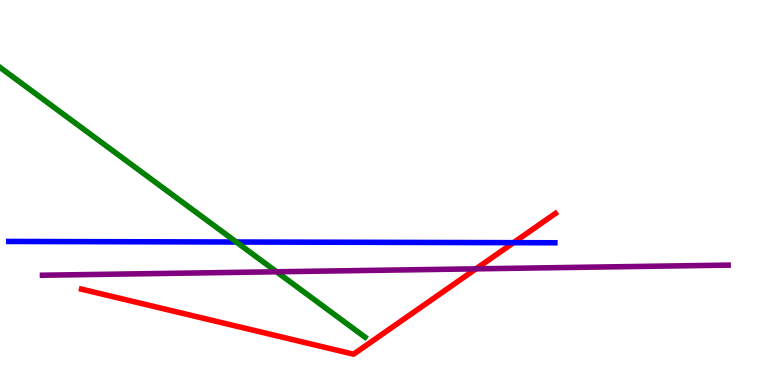[{'lines': ['blue', 'red'], 'intersections': [{'x': 6.63, 'y': 3.7}]}, {'lines': ['green', 'red'], 'intersections': []}, {'lines': ['purple', 'red'], 'intersections': [{'x': 6.14, 'y': 3.02}]}, {'lines': ['blue', 'green'], 'intersections': [{'x': 3.05, 'y': 3.71}]}, {'lines': ['blue', 'purple'], 'intersections': []}, {'lines': ['green', 'purple'], 'intersections': [{'x': 3.57, 'y': 2.94}]}]